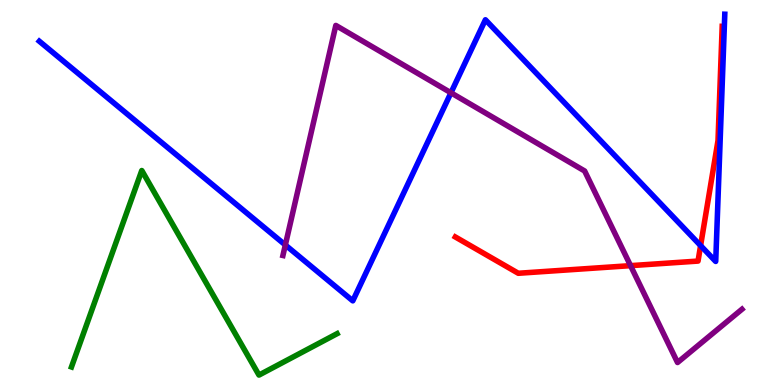[{'lines': ['blue', 'red'], 'intersections': [{'x': 9.04, 'y': 3.62}]}, {'lines': ['green', 'red'], 'intersections': []}, {'lines': ['purple', 'red'], 'intersections': [{'x': 8.14, 'y': 3.1}]}, {'lines': ['blue', 'green'], 'intersections': []}, {'lines': ['blue', 'purple'], 'intersections': [{'x': 3.68, 'y': 3.64}, {'x': 5.82, 'y': 7.59}]}, {'lines': ['green', 'purple'], 'intersections': []}]